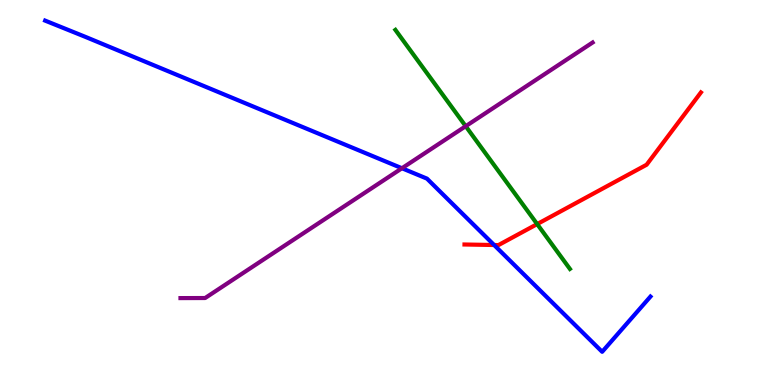[{'lines': ['blue', 'red'], 'intersections': [{'x': 6.38, 'y': 3.64}]}, {'lines': ['green', 'red'], 'intersections': [{'x': 6.93, 'y': 4.18}]}, {'lines': ['purple', 'red'], 'intersections': []}, {'lines': ['blue', 'green'], 'intersections': []}, {'lines': ['blue', 'purple'], 'intersections': [{'x': 5.19, 'y': 5.63}]}, {'lines': ['green', 'purple'], 'intersections': [{'x': 6.01, 'y': 6.72}]}]